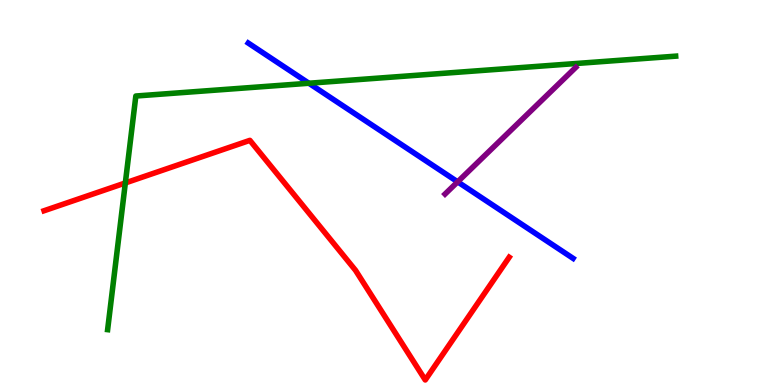[{'lines': ['blue', 'red'], 'intersections': []}, {'lines': ['green', 'red'], 'intersections': [{'x': 1.62, 'y': 5.25}]}, {'lines': ['purple', 'red'], 'intersections': []}, {'lines': ['blue', 'green'], 'intersections': [{'x': 3.99, 'y': 7.84}]}, {'lines': ['blue', 'purple'], 'intersections': [{'x': 5.91, 'y': 5.28}]}, {'lines': ['green', 'purple'], 'intersections': []}]